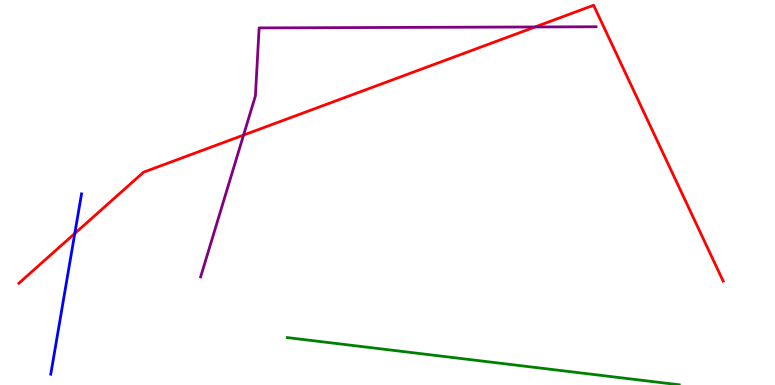[{'lines': ['blue', 'red'], 'intersections': [{'x': 0.965, 'y': 3.94}]}, {'lines': ['green', 'red'], 'intersections': []}, {'lines': ['purple', 'red'], 'intersections': [{'x': 3.14, 'y': 6.49}, {'x': 6.9, 'y': 9.3}]}, {'lines': ['blue', 'green'], 'intersections': []}, {'lines': ['blue', 'purple'], 'intersections': []}, {'lines': ['green', 'purple'], 'intersections': []}]